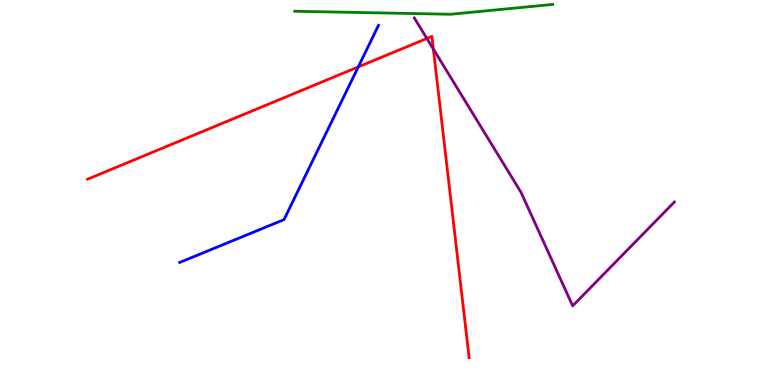[{'lines': ['blue', 'red'], 'intersections': [{'x': 4.62, 'y': 8.26}]}, {'lines': ['green', 'red'], 'intersections': []}, {'lines': ['purple', 'red'], 'intersections': [{'x': 5.51, 'y': 9.0}, {'x': 5.59, 'y': 8.73}]}, {'lines': ['blue', 'green'], 'intersections': []}, {'lines': ['blue', 'purple'], 'intersections': []}, {'lines': ['green', 'purple'], 'intersections': []}]